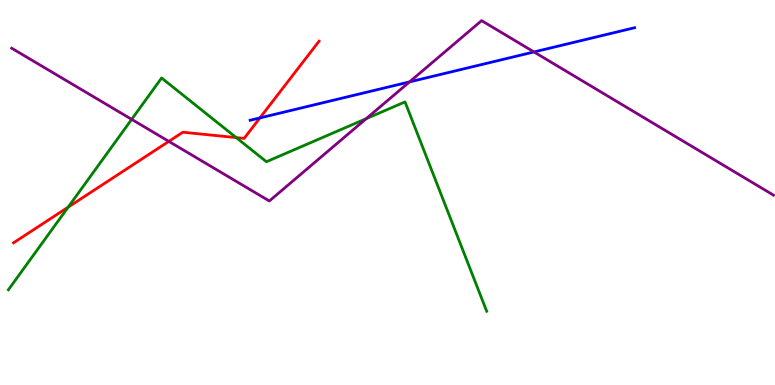[{'lines': ['blue', 'red'], 'intersections': [{'x': 3.35, 'y': 6.94}]}, {'lines': ['green', 'red'], 'intersections': [{'x': 0.88, 'y': 4.62}, {'x': 3.05, 'y': 6.43}]}, {'lines': ['purple', 'red'], 'intersections': [{'x': 2.18, 'y': 6.33}]}, {'lines': ['blue', 'green'], 'intersections': []}, {'lines': ['blue', 'purple'], 'intersections': [{'x': 5.28, 'y': 7.87}, {'x': 6.89, 'y': 8.65}]}, {'lines': ['green', 'purple'], 'intersections': [{'x': 1.7, 'y': 6.9}, {'x': 4.73, 'y': 6.92}]}]